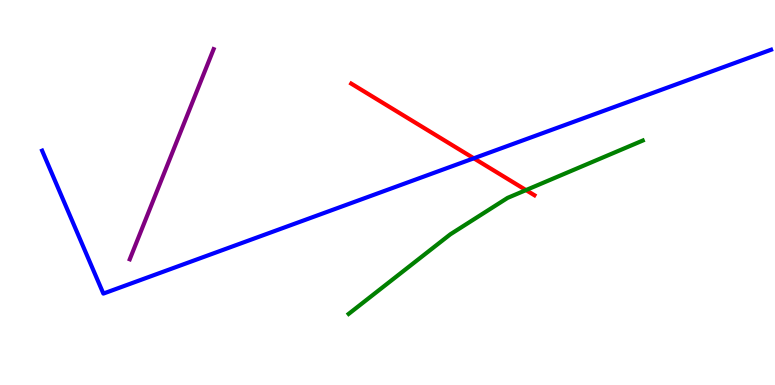[{'lines': ['blue', 'red'], 'intersections': [{'x': 6.11, 'y': 5.89}]}, {'lines': ['green', 'red'], 'intersections': [{'x': 6.79, 'y': 5.06}]}, {'lines': ['purple', 'red'], 'intersections': []}, {'lines': ['blue', 'green'], 'intersections': []}, {'lines': ['blue', 'purple'], 'intersections': []}, {'lines': ['green', 'purple'], 'intersections': []}]